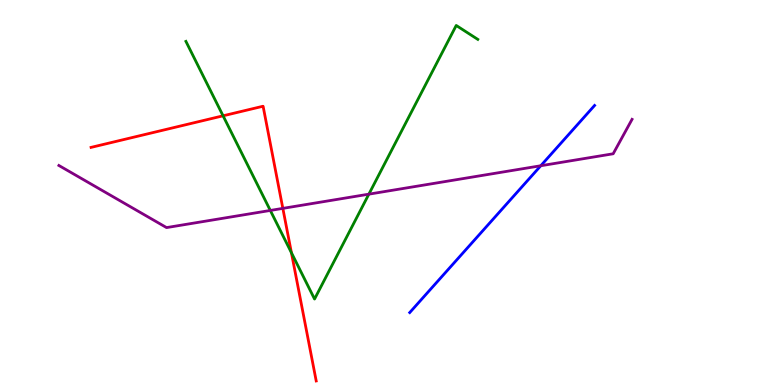[{'lines': ['blue', 'red'], 'intersections': []}, {'lines': ['green', 'red'], 'intersections': [{'x': 2.88, 'y': 6.99}, {'x': 3.76, 'y': 3.44}]}, {'lines': ['purple', 'red'], 'intersections': [{'x': 3.65, 'y': 4.59}]}, {'lines': ['blue', 'green'], 'intersections': []}, {'lines': ['blue', 'purple'], 'intersections': [{'x': 6.98, 'y': 5.69}]}, {'lines': ['green', 'purple'], 'intersections': [{'x': 3.49, 'y': 4.53}, {'x': 4.76, 'y': 4.96}]}]